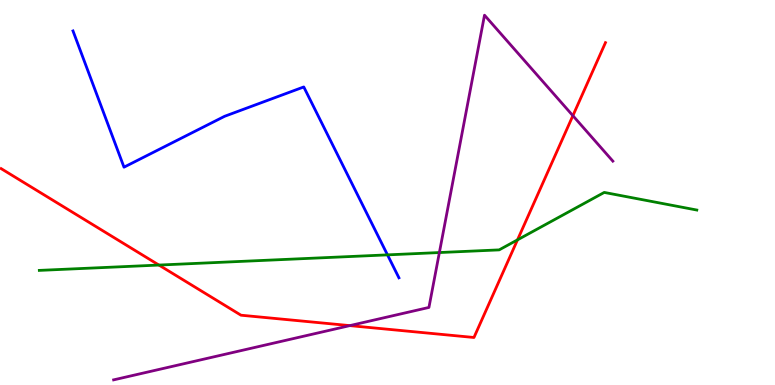[{'lines': ['blue', 'red'], 'intersections': []}, {'lines': ['green', 'red'], 'intersections': [{'x': 2.05, 'y': 3.12}, {'x': 6.68, 'y': 3.77}]}, {'lines': ['purple', 'red'], 'intersections': [{'x': 4.51, 'y': 1.54}, {'x': 7.39, 'y': 7.0}]}, {'lines': ['blue', 'green'], 'intersections': [{'x': 5.0, 'y': 3.38}]}, {'lines': ['blue', 'purple'], 'intersections': []}, {'lines': ['green', 'purple'], 'intersections': [{'x': 5.67, 'y': 3.44}]}]